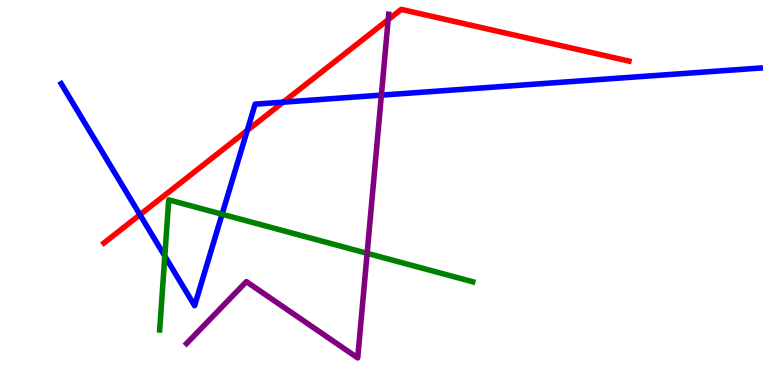[{'lines': ['blue', 'red'], 'intersections': [{'x': 1.81, 'y': 4.42}, {'x': 3.19, 'y': 6.61}, {'x': 3.65, 'y': 7.35}]}, {'lines': ['green', 'red'], 'intersections': []}, {'lines': ['purple', 'red'], 'intersections': [{'x': 5.01, 'y': 9.49}]}, {'lines': ['blue', 'green'], 'intersections': [{'x': 2.13, 'y': 3.35}, {'x': 2.87, 'y': 4.44}]}, {'lines': ['blue', 'purple'], 'intersections': [{'x': 4.92, 'y': 7.53}]}, {'lines': ['green', 'purple'], 'intersections': [{'x': 4.74, 'y': 3.42}]}]